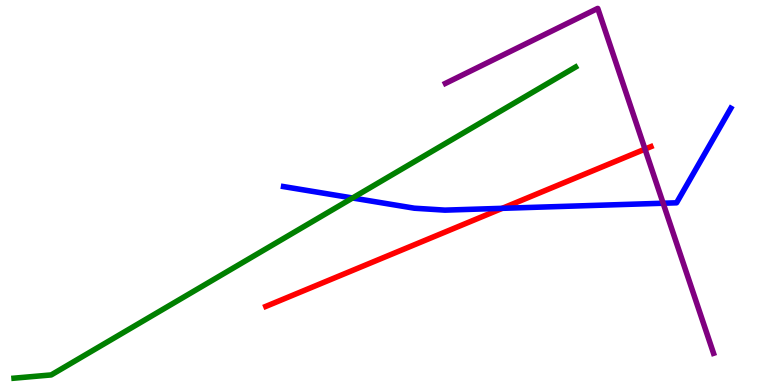[{'lines': ['blue', 'red'], 'intersections': [{'x': 6.48, 'y': 4.59}]}, {'lines': ['green', 'red'], 'intersections': []}, {'lines': ['purple', 'red'], 'intersections': [{'x': 8.32, 'y': 6.13}]}, {'lines': ['blue', 'green'], 'intersections': [{'x': 4.55, 'y': 4.86}]}, {'lines': ['blue', 'purple'], 'intersections': [{'x': 8.56, 'y': 4.72}]}, {'lines': ['green', 'purple'], 'intersections': []}]